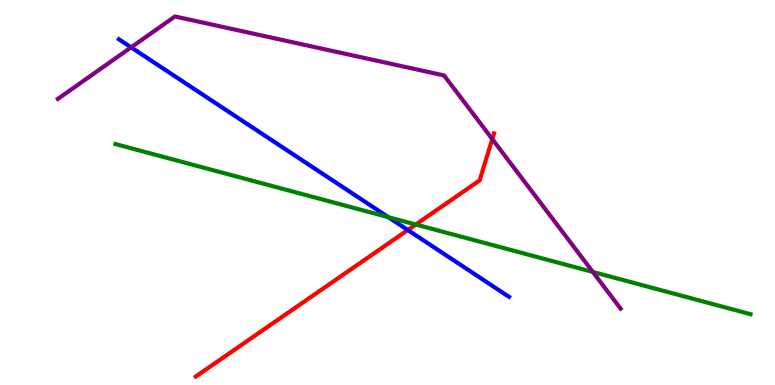[{'lines': ['blue', 'red'], 'intersections': [{'x': 5.26, 'y': 4.03}]}, {'lines': ['green', 'red'], 'intersections': [{'x': 5.37, 'y': 4.17}]}, {'lines': ['purple', 'red'], 'intersections': [{'x': 6.35, 'y': 6.39}]}, {'lines': ['blue', 'green'], 'intersections': [{'x': 5.01, 'y': 4.36}]}, {'lines': ['blue', 'purple'], 'intersections': [{'x': 1.69, 'y': 8.77}]}, {'lines': ['green', 'purple'], 'intersections': [{'x': 7.65, 'y': 2.94}]}]